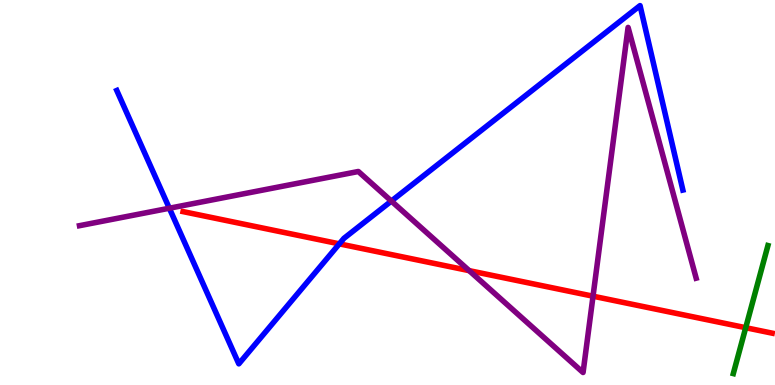[{'lines': ['blue', 'red'], 'intersections': [{'x': 4.38, 'y': 3.67}]}, {'lines': ['green', 'red'], 'intersections': [{'x': 9.62, 'y': 1.49}]}, {'lines': ['purple', 'red'], 'intersections': [{'x': 6.05, 'y': 2.97}, {'x': 7.65, 'y': 2.31}]}, {'lines': ['blue', 'green'], 'intersections': []}, {'lines': ['blue', 'purple'], 'intersections': [{'x': 2.19, 'y': 4.59}, {'x': 5.05, 'y': 4.78}]}, {'lines': ['green', 'purple'], 'intersections': []}]